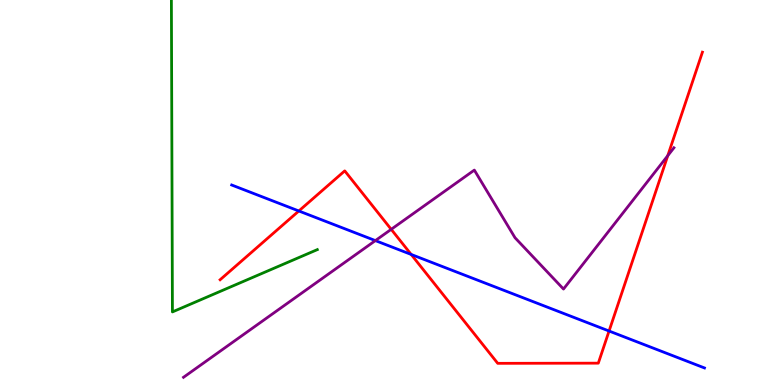[{'lines': ['blue', 'red'], 'intersections': [{'x': 3.86, 'y': 4.52}, {'x': 5.31, 'y': 3.39}, {'x': 7.86, 'y': 1.4}]}, {'lines': ['green', 'red'], 'intersections': []}, {'lines': ['purple', 'red'], 'intersections': [{'x': 5.05, 'y': 4.04}, {'x': 8.62, 'y': 5.96}]}, {'lines': ['blue', 'green'], 'intersections': []}, {'lines': ['blue', 'purple'], 'intersections': [{'x': 4.84, 'y': 3.75}]}, {'lines': ['green', 'purple'], 'intersections': []}]